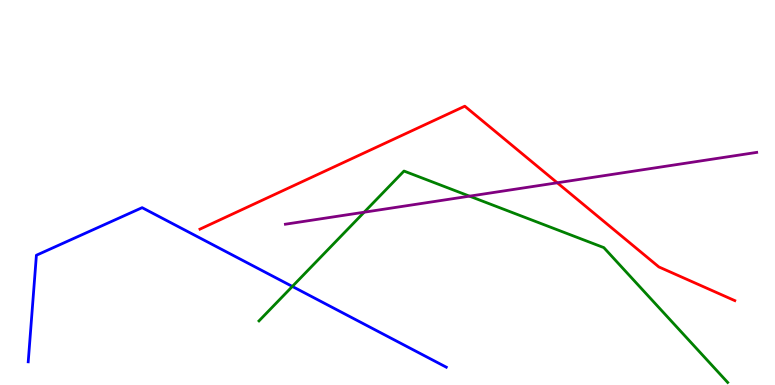[{'lines': ['blue', 'red'], 'intersections': []}, {'lines': ['green', 'red'], 'intersections': []}, {'lines': ['purple', 'red'], 'intersections': [{'x': 7.19, 'y': 5.25}]}, {'lines': ['blue', 'green'], 'intersections': [{'x': 3.77, 'y': 2.56}]}, {'lines': ['blue', 'purple'], 'intersections': []}, {'lines': ['green', 'purple'], 'intersections': [{'x': 4.7, 'y': 4.49}, {'x': 6.06, 'y': 4.91}]}]